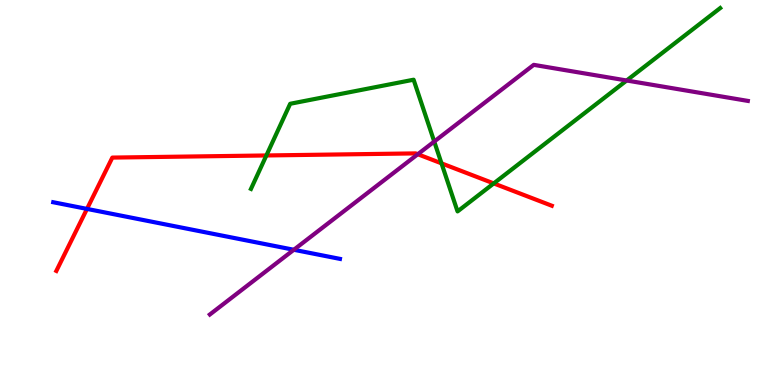[{'lines': ['blue', 'red'], 'intersections': [{'x': 1.12, 'y': 4.57}]}, {'lines': ['green', 'red'], 'intersections': [{'x': 3.44, 'y': 5.96}, {'x': 5.7, 'y': 5.76}, {'x': 6.37, 'y': 5.24}]}, {'lines': ['purple', 'red'], 'intersections': [{'x': 5.39, 'y': 5.99}]}, {'lines': ['blue', 'green'], 'intersections': []}, {'lines': ['blue', 'purple'], 'intersections': [{'x': 3.79, 'y': 3.51}]}, {'lines': ['green', 'purple'], 'intersections': [{'x': 5.6, 'y': 6.32}, {'x': 8.09, 'y': 7.91}]}]